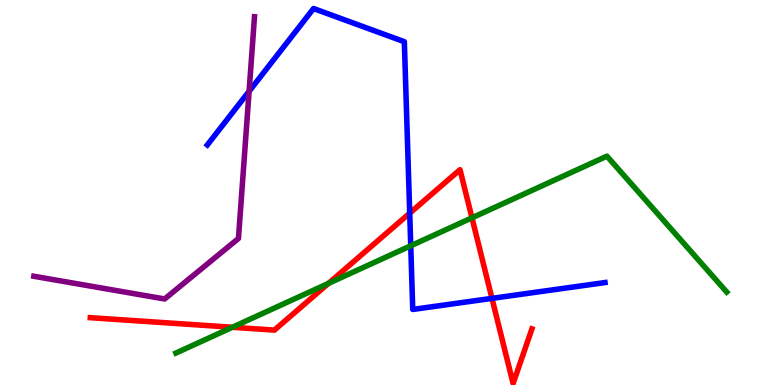[{'lines': ['blue', 'red'], 'intersections': [{'x': 5.29, 'y': 4.46}, {'x': 6.35, 'y': 2.25}]}, {'lines': ['green', 'red'], 'intersections': [{'x': 3.0, 'y': 1.5}, {'x': 4.24, 'y': 2.64}, {'x': 6.09, 'y': 4.34}]}, {'lines': ['purple', 'red'], 'intersections': []}, {'lines': ['blue', 'green'], 'intersections': [{'x': 5.3, 'y': 3.62}]}, {'lines': ['blue', 'purple'], 'intersections': [{'x': 3.21, 'y': 7.63}]}, {'lines': ['green', 'purple'], 'intersections': []}]